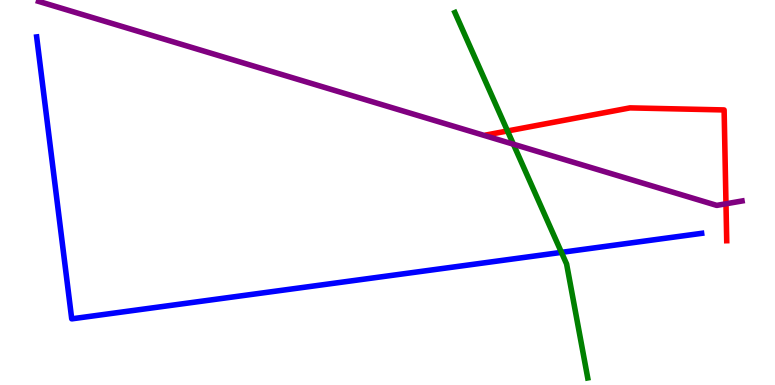[{'lines': ['blue', 'red'], 'intersections': []}, {'lines': ['green', 'red'], 'intersections': [{'x': 6.55, 'y': 6.6}]}, {'lines': ['purple', 'red'], 'intersections': [{'x': 9.37, 'y': 4.71}]}, {'lines': ['blue', 'green'], 'intersections': [{'x': 7.24, 'y': 3.45}]}, {'lines': ['blue', 'purple'], 'intersections': []}, {'lines': ['green', 'purple'], 'intersections': [{'x': 6.62, 'y': 6.25}]}]